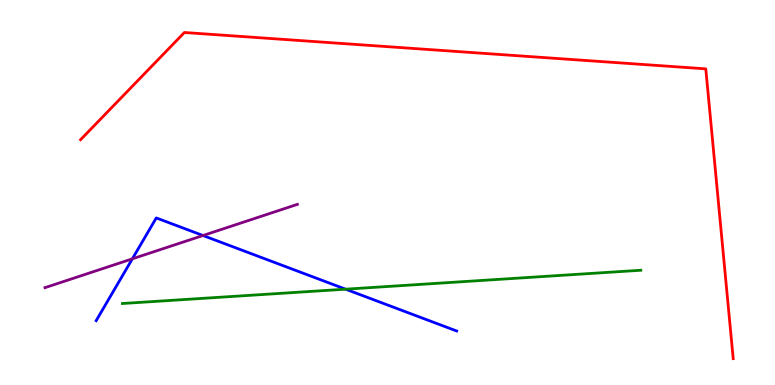[{'lines': ['blue', 'red'], 'intersections': []}, {'lines': ['green', 'red'], 'intersections': []}, {'lines': ['purple', 'red'], 'intersections': []}, {'lines': ['blue', 'green'], 'intersections': [{'x': 4.46, 'y': 2.49}]}, {'lines': ['blue', 'purple'], 'intersections': [{'x': 1.71, 'y': 3.28}, {'x': 2.62, 'y': 3.88}]}, {'lines': ['green', 'purple'], 'intersections': []}]